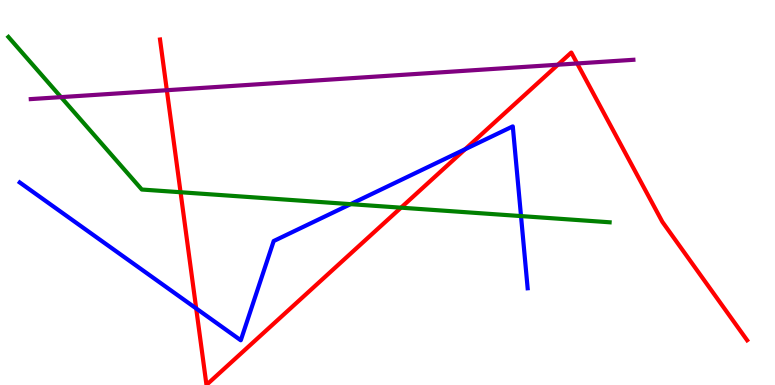[{'lines': ['blue', 'red'], 'intersections': [{'x': 2.53, 'y': 1.99}, {'x': 6.0, 'y': 6.12}]}, {'lines': ['green', 'red'], 'intersections': [{'x': 2.33, 'y': 5.01}, {'x': 5.17, 'y': 4.61}]}, {'lines': ['purple', 'red'], 'intersections': [{'x': 2.15, 'y': 7.66}, {'x': 7.2, 'y': 8.32}, {'x': 7.45, 'y': 8.35}]}, {'lines': ['blue', 'green'], 'intersections': [{'x': 4.52, 'y': 4.7}, {'x': 6.72, 'y': 4.39}]}, {'lines': ['blue', 'purple'], 'intersections': []}, {'lines': ['green', 'purple'], 'intersections': [{'x': 0.787, 'y': 7.48}]}]